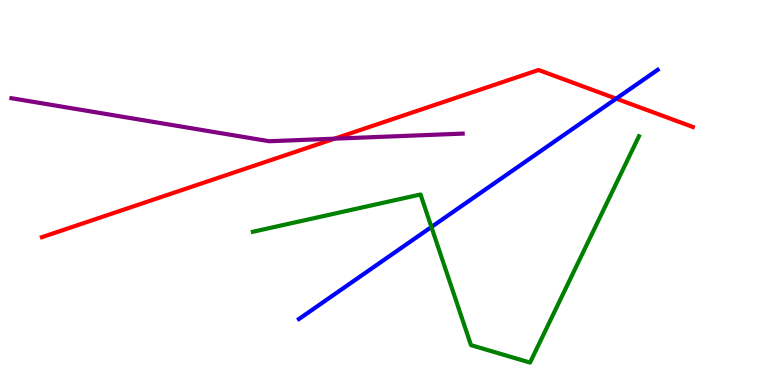[{'lines': ['blue', 'red'], 'intersections': [{'x': 7.95, 'y': 7.44}]}, {'lines': ['green', 'red'], 'intersections': []}, {'lines': ['purple', 'red'], 'intersections': [{'x': 4.32, 'y': 6.4}]}, {'lines': ['blue', 'green'], 'intersections': [{'x': 5.57, 'y': 4.1}]}, {'lines': ['blue', 'purple'], 'intersections': []}, {'lines': ['green', 'purple'], 'intersections': []}]